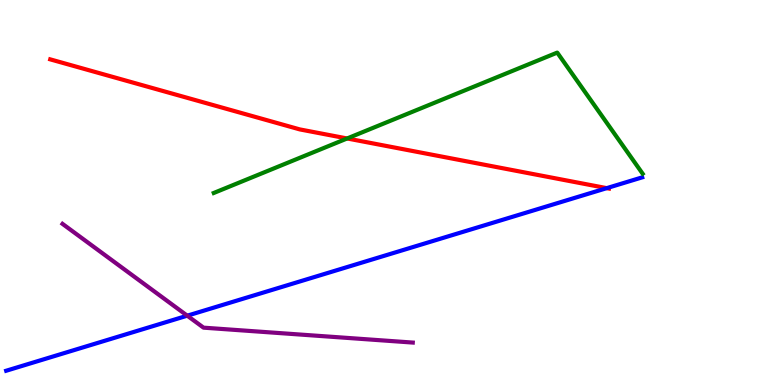[{'lines': ['blue', 'red'], 'intersections': [{'x': 7.83, 'y': 5.11}]}, {'lines': ['green', 'red'], 'intersections': [{'x': 4.48, 'y': 6.4}]}, {'lines': ['purple', 'red'], 'intersections': []}, {'lines': ['blue', 'green'], 'intersections': []}, {'lines': ['blue', 'purple'], 'intersections': [{'x': 2.42, 'y': 1.8}]}, {'lines': ['green', 'purple'], 'intersections': []}]